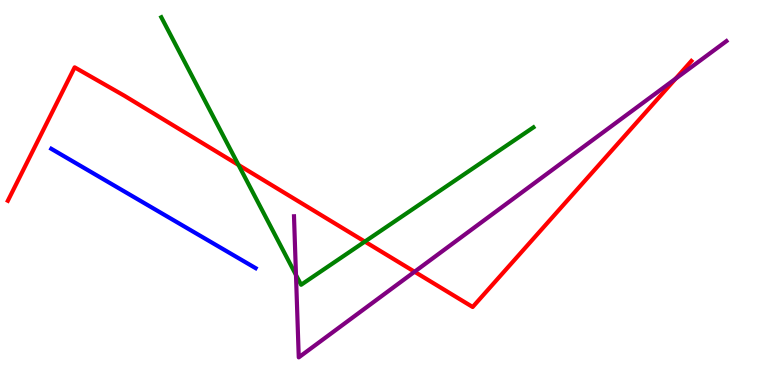[{'lines': ['blue', 'red'], 'intersections': []}, {'lines': ['green', 'red'], 'intersections': [{'x': 3.08, 'y': 5.72}, {'x': 4.71, 'y': 3.72}]}, {'lines': ['purple', 'red'], 'intersections': [{'x': 5.35, 'y': 2.94}, {'x': 8.72, 'y': 7.96}]}, {'lines': ['blue', 'green'], 'intersections': []}, {'lines': ['blue', 'purple'], 'intersections': []}, {'lines': ['green', 'purple'], 'intersections': [{'x': 3.82, 'y': 2.86}]}]